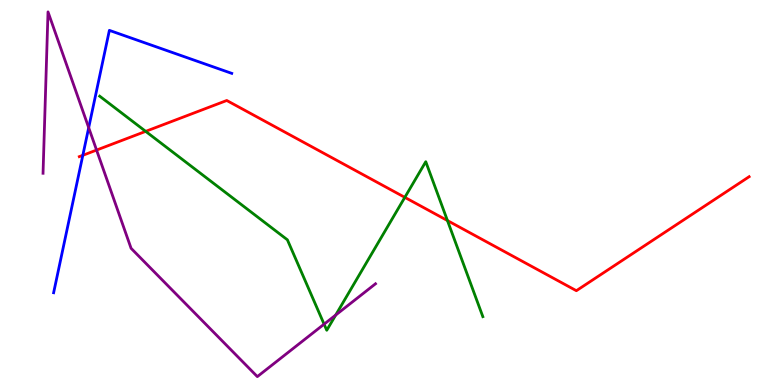[{'lines': ['blue', 'red'], 'intersections': [{'x': 1.07, 'y': 5.97}]}, {'lines': ['green', 'red'], 'intersections': [{'x': 1.88, 'y': 6.59}, {'x': 5.22, 'y': 4.87}, {'x': 5.77, 'y': 4.27}]}, {'lines': ['purple', 'red'], 'intersections': [{'x': 1.25, 'y': 6.1}]}, {'lines': ['blue', 'green'], 'intersections': []}, {'lines': ['blue', 'purple'], 'intersections': [{'x': 1.14, 'y': 6.68}]}, {'lines': ['green', 'purple'], 'intersections': [{'x': 4.18, 'y': 1.58}, {'x': 4.33, 'y': 1.82}]}]